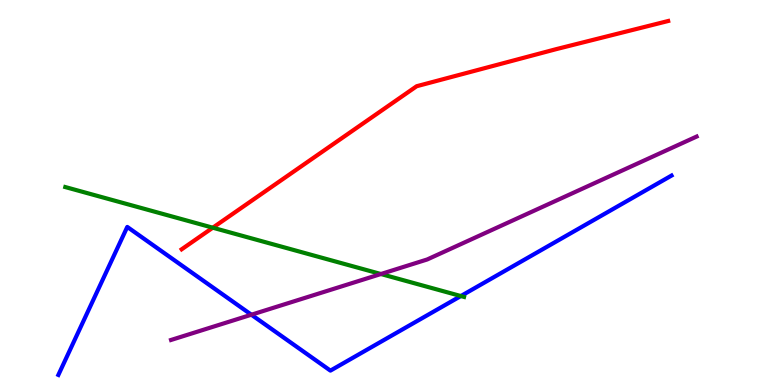[{'lines': ['blue', 'red'], 'intersections': []}, {'lines': ['green', 'red'], 'intersections': [{'x': 2.75, 'y': 4.09}]}, {'lines': ['purple', 'red'], 'intersections': []}, {'lines': ['blue', 'green'], 'intersections': [{'x': 5.95, 'y': 2.31}]}, {'lines': ['blue', 'purple'], 'intersections': [{'x': 3.24, 'y': 1.83}]}, {'lines': ['green', 'purple'], 'intersections': [{'x': 4.91, 'y': 2.88}]}]